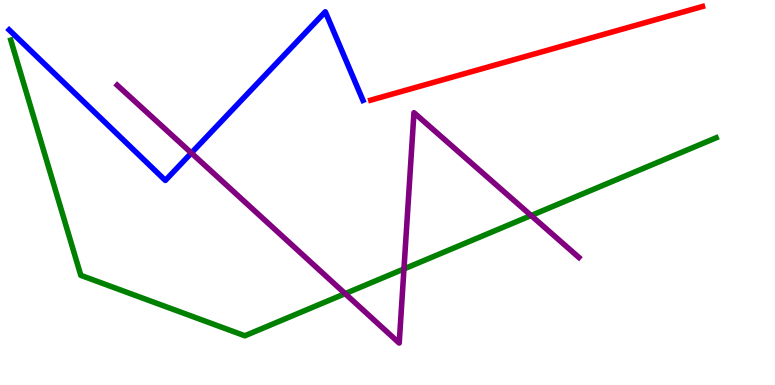[{'lines': ['blue', 'red'], 'intersections': []}, {'lines': ['green', 'red'], 'intersections': []}, {'lines': ['purple', 'red'], 'intersections': []}, {'lines': ['blue', 'green'], 'intersections': []}, {'lines': ['blue', 'purple'], 'intersections': [{'x': 2.47, 'y': 6.03}]}, {'lines': ['green', 'purple'], 'intersections': [{'x': 4.45, 'y': 2.37}, {'x': 5.21, 'y': 3.01}, {'x': 6.85, 'y': 4.4}]}]